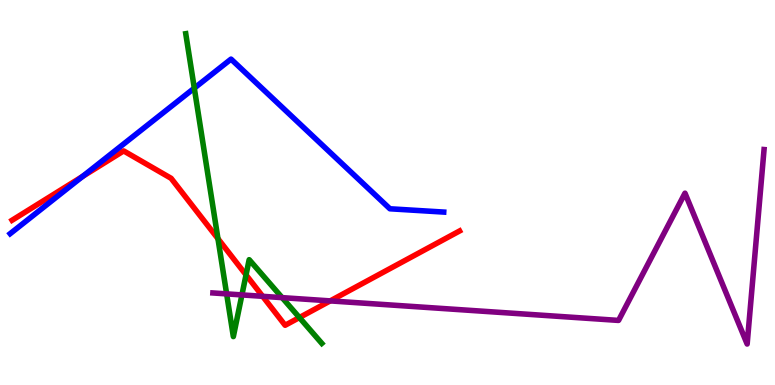[{'lines': ['blue', 'red'], 'intersections': [{'x': 1.07, 'y': 5.42}]}, {'lines': ['green', 'red'], 'intersections': [{'x': 2.81, 'y': 3.8}, {'x': 3.17, 'y': 2.86}, {'x': 3.86, 'y': 1.75}]}, {'lines': ['purple', 'red'], 'intersections': [{'x': 3.39, 'y': 2.3}, {'x': 4.26, 'y': 2.18}]}, {'lines': ['blue', 'green'], 'intersections': [{'x': 2.51, 'y': 7.71}]}, {'lines': ['blue', 'purple'], 'intersections': []}, {'lines': ['green', 'purple'], 'intersections': [{'x': 2.92, 'y': 2.37}, {'x': 3.12, 'y': 2.34}, {'x': 3.64, 'y': 2.27}]}]